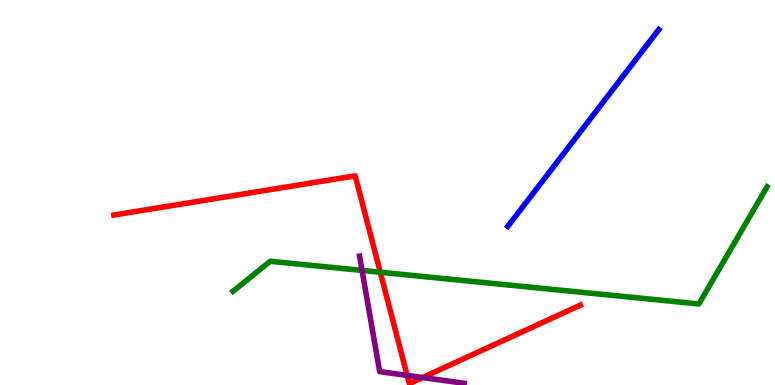[{'lines': ['blue', 'red'], 'intersections': []}, {'lines': ['green', 'red'], 'intersections': [{'x': 4.91, 'y': 2.93}]}, {'lines': ['purple', 'red'], 'intersections': [{'x': 5.25, 'y': 0.249}, {'x': 5.45, 'y': 0.194}]}, {'lines': ['blue', 'green'], 'intersections': []}, {'lines': ['blue', 'purple'], 'intersections': []}, {'lines': ['green', 'purple'], 'intersections': [{'x': 4.67, 'y': 2.98}]}]